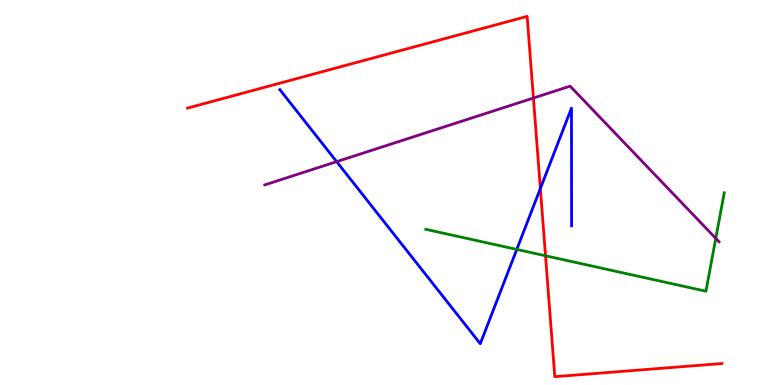[{'lines': ['blue', 'red'], 'intersections': [{'x': 6.97, 'y': 5.1}]}, {'lines': ['green', 'red'], 'intersections': [{'x': 7.04, 'y': 3.36}]}, {'lines': ['purple', 'red'], 'intersections': [{'x': 6.88, 'y': 7.45}]}, {'lines': ['blue', 'green'], 'intersections': [{'x': 6.67, 'y': 3.52}]}, {'lines': ['blue', 'purple'], 'intersections': [{'x': 4.34, 'y': 5.8}]}, {'lines': ['green', 'purple'], 'intersections': [{'x': 9.24, 'y': 3.81}]}]